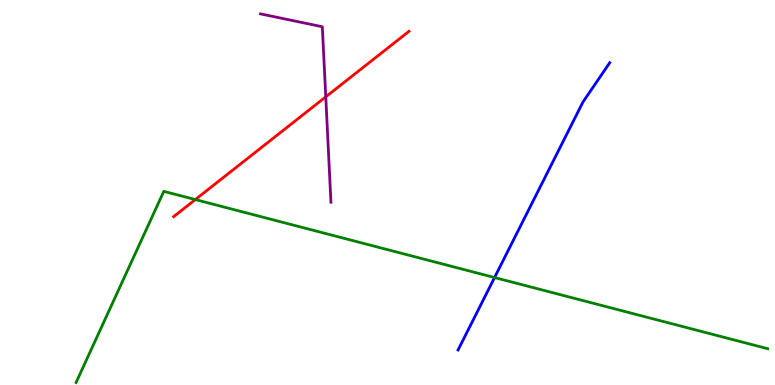[{'lines': ['blue', 'red'], 'intersections': []}, {'lines': ['green', 'red'], 'intersections': [{'x': 2.52, 'y': 4.82}]}, {'lines': ['purple', 'red'], 'intersections': [{'x': 4.2, 'y': 7.48}]}, {'lines': ['blue', 'green'], 'intersections': [{'x': 6.38, 'y': 2.79}]}, {'lines': ['blue', 'purple'], 'intersections': []}, {'lines': ['green', 'purple'], 'intersections': []}]